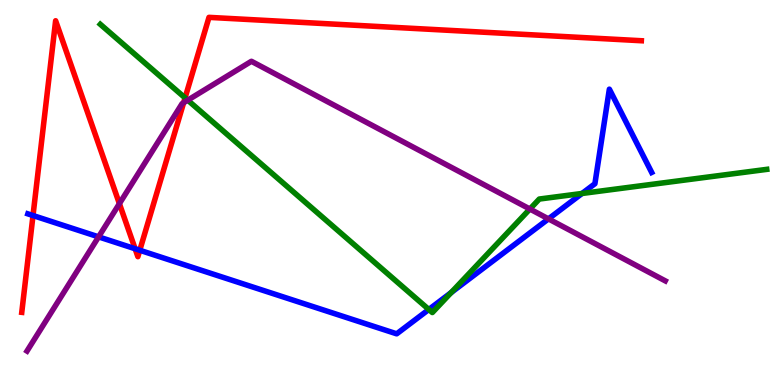[{'lines': ['blue', 'red'], 'intersections': [{'x': 0.426, 'y': 4.4}, {'x': 1.74, 'y': 3.54}, {'x': 1.8, 'y': 3.5}]}, {'lines': ['green', 'red'], 'intersections': [{'x': 2.39, 'y': 7.46}]}, {'lines': ['purple', 'red'], 'intersections': [{'x': 1.54, 'y': 4.71}, {'x': 2.37, 'y': 7.33}]}, {'lines': ['blue', 'green'], 'intersections': [{'x': 5.53, 'y': 1.96}, {'x': 5.82, 'y': 2.4}, {'x': 7.51, 'y': 4.97}]}, {'lines': ['blue', 'purple'], 'intersections': [{'x': 1.27, 'y': 3.85}, {'x': 7.08, 'y': 4.31}]}, {'lines': ['green', 'purple'], 'intersections': [{'x': 2.42, 'y': 7.4}, {'x': 6.84, 'y': 4.57}]}]